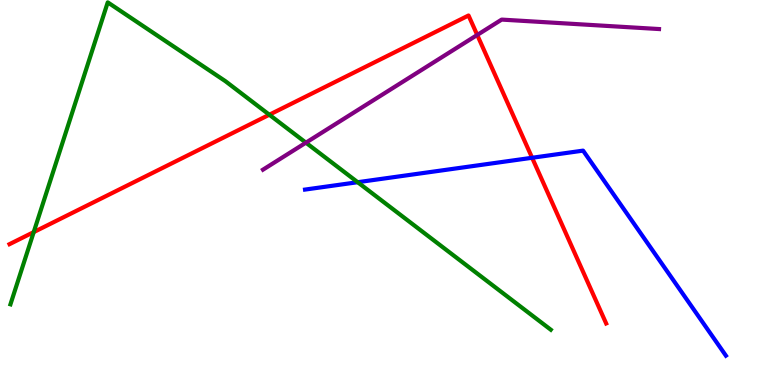[{'lines': ['blue', 'red'], 'intersections': [{'x': 6.87, 'y': 5.9}]}, {'lines': ['green', 'red'], 'intersections': [{'x': 0.435, 'y': 3.97}, {'x': 3.48, 'y': 7.02}]}, {'lines': ['purple', 'red'], 'intersections': [{'x': 6.16, 'y': 9.09}]}, {'lines': ['blue', 'green'], 'intersections': [{'x': 4.62, 'y': 5.27}]}, {'lines': ['blue', 'purple'], 'intersections': []}, {'lines': ['green', 'purple'], 'intersections': [{'x': 3.95, 'y': 6.29}]}]